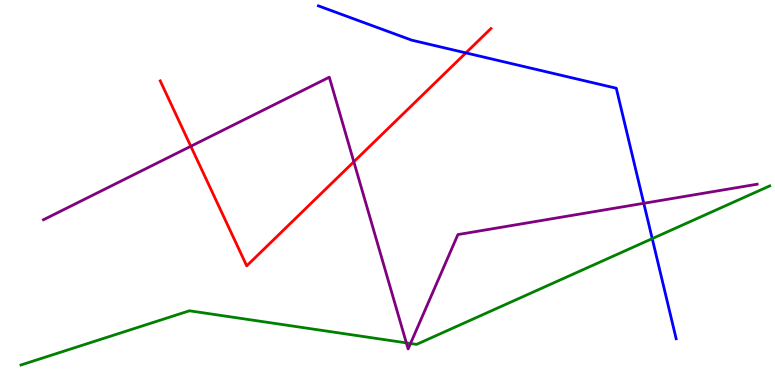[{'lines': ['blue', 'red'], 'intersections': [{'x': 6.01, 'y': 8.63}]}, {'lines': ['green', 'red'], 'intersections': []}, {'lines': ['purple', 'red'], 'intersections': [{'x': 2.46, 'y': 6.2}, {'x': 4.57, 'y': 5.8}]}, {'lines': ['blue', 'green'], 'intersections': [{'x': 8.42, 'y': 3.8}]}, {'lines': ['blue', 'purple'], 'intersections': [{'x': 8.31, 'y': 4.72}]}, {'lines': ['green', 'purple'], 'intersections': [{'x': 5.24, 'y': 1.09}, {'x': 5.3, 'y': 1.08}]}]